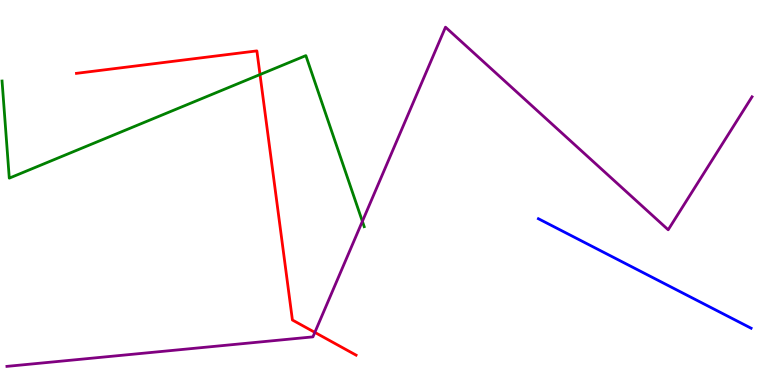[{'lines': ['blue', 'red'], 'intersections': []}, {'lines': ['green', 'red'], 'intersections': [{'x': 3.35, 'y': 8.06}]}, {'lines': ['purple', 'red'], 'intersections': [{'x': 4.06, 'y': 1.37}]}, {'lines': ['blue', 'green'], 'intersections': []}, {'lines': ['blue', 'purple'], 'intersections': []}, {'lines': ['green', 'purple'], 'intersections': [{'x': 4.68, 'y': 4.25}]}]